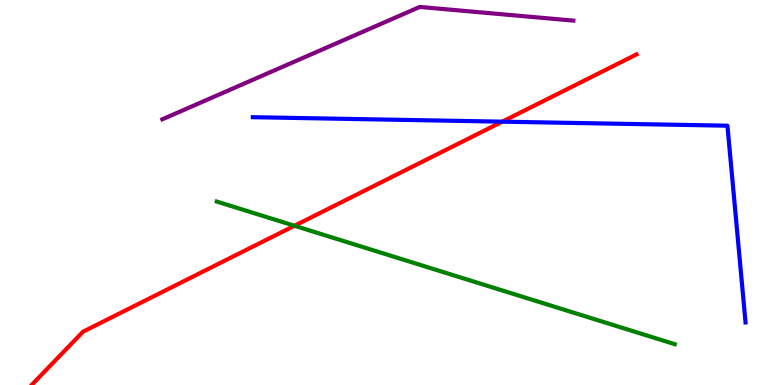[{'lines': ['blue', 'red'], 'intersections': [{'x': 6.48, 'y': 6.84}]}, {'lines': ['green', 'red'], 'intersections': [{'x': 3.8, 'y': 4.14}]}, {'lines': ['purple', 'red'], 'intersections': []}, {'lines': ['blue', 'green'], 'intersections': []}, {'lines': ['blue', 'purple'], 'intersections': []}, {'lines': ['green', 'purple'], 'intersections': []}]